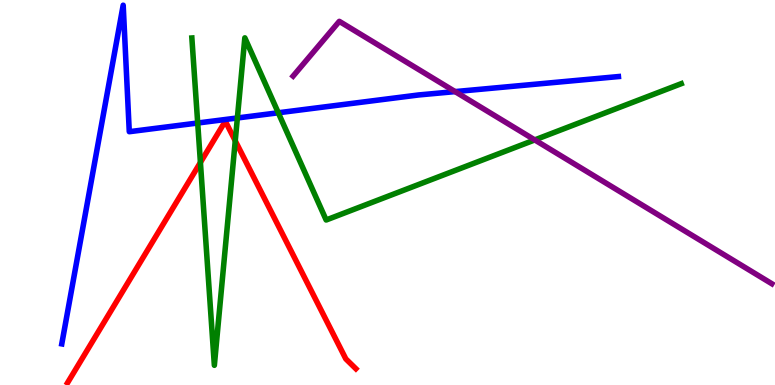[{'lines': ['blue', 'red'], 'intersections': []}, {'lines': ['green', 'red'], 'intersections': [{'x': 2.59, 'y': 5.78}, {'x': 3.04, 'y': 6.34}]}, {'lines': ['purple', 'red'], 'intersections': []}, {'lines': ['blue', 'green'], 'intersections': [{'x': 2.55, 'y': 6.8}, {'x': 3.06, 'y': 6.94}, {'x': 3.59, 'y': 7.07}]}, {'lines': ['blue', 'purple'], 'intersections': [{'x': 5.87, 'y': 7.62}]}, {'lines': ['green', 'purple'], 'intersections': [{'x': 6.9, 'y': 6.37}]}]